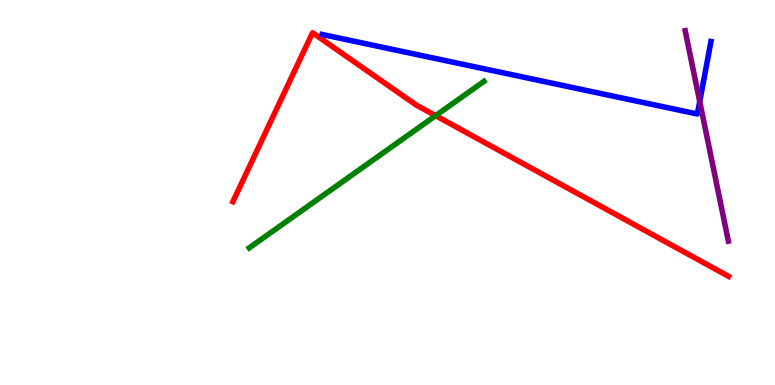[{'lines': ['blue', 'red'], 'intersections': []}, {'lines': ['green', 'red'], 'intersections': [{'x': 5.62, 'y': 7.0}]}, {'lines': ['purple', 'red'], 'intersections': []}, {'lines': ['blue', 'green'], 'intersections': []}, {'lines': ['blue', 'purple'], 'intersections': [{'x': 9.03, 'y': 7.36}]}, {'lines': ['green', 'purple'], 'intersections': []}]